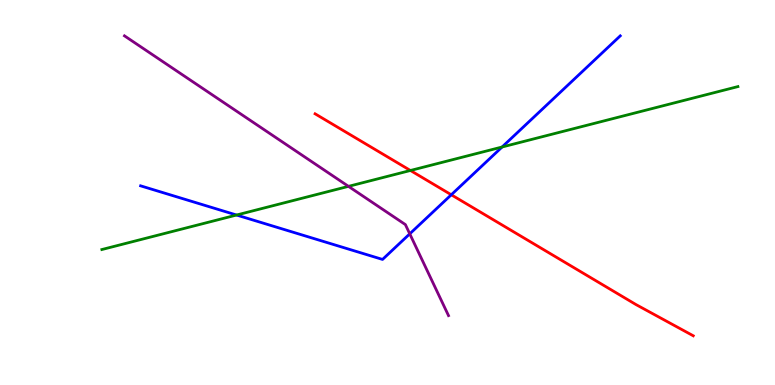[{'lines': ['blue', 'red'], 'intersections': [{'x': 5.82, 'y': 4.94}]}, {'lines': ['green', 'red'], 'intersections': [{'x': 5.3, 'y': 5.57}]}, {'lines': ['purple', 'red'], 'intersections': []}, {'lines': ['blue', 'green'], 'intersections': [{'x': 3.05, 'y': 4.41}, {'x': 6.48, 'y': 6.18}]}, {'lines': ['blue', 'purple'], 'intersections': [{'x': 5.29, 'y': 3.93}]}, {'lines': ['green', 'purple'], 'intersections': [{'x': 4.5, 'y': 5.16}]}]